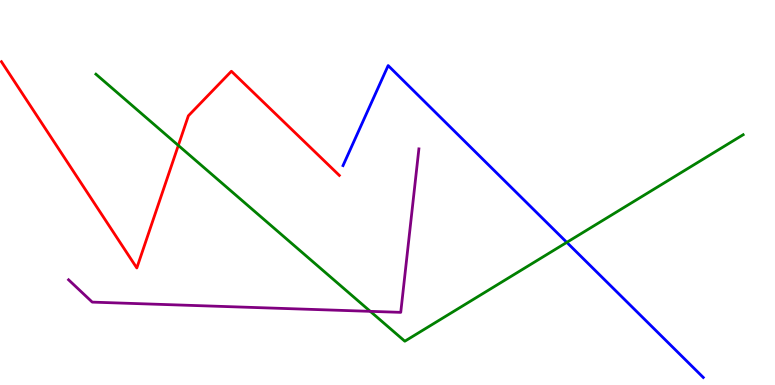[{'lines': ['blue', 'red'], 'intersections': []}, {'lines': ['green', 'red'], 'intersections': [{'x': 2.3, 'y': 6.22}]}, {'lines': ['purple', 'red'], 'intersections': []}, {'lines': ['blue', 'green'], 'intersections': [{'x': 7.31, 'y': 3.7}]}, {'lines': ['blue', 'purple'], 'intersections': []}, {'lines': ['green', 'purple'], 'intersections': [{'x': 4.78, 'y': 1.91}]}]